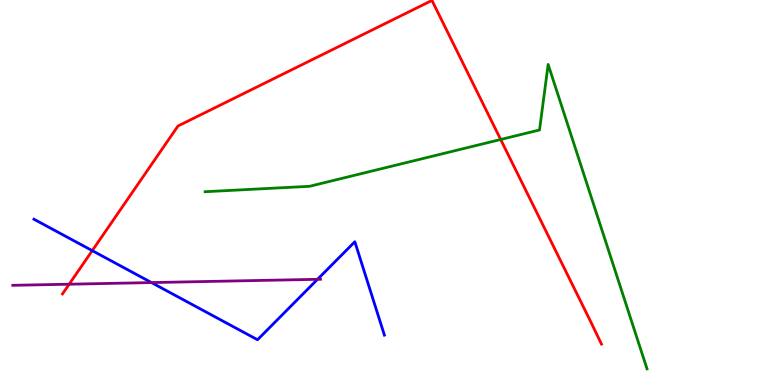[{'lines': ['blue', 'red'], 'intersections': [{'x': 1.19, 'y': 3.49}]}, {'lines': ['green', 'red'], 'intersections': [{'x': 6.46, 'y': 6.38}]}, {'lines': ['purple', 'red'], 'intersections': [{'x': 0.893, 'y': 2.62}]}, {'lines': ['blue', 'green'], 'intersections': []}, {'lines': ['blue', 'purple'], 'intersections': [{'x': 1.95, 'y': 2.66}, {'x': 4.1, 'y': 2.75}]}, {'lines': ['green', 'purple'], 'intersections': []}]